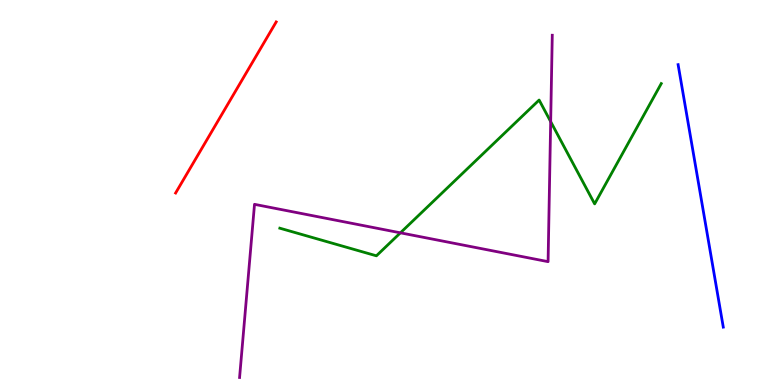[{'lines': ['blue', 'red'], 'intersections': []}, {'lines': ['green', 'red'], 'intersections': []}, {'lines': ['purple', 'red'], 'intersections': []}, {'lines': ['blue', 'green'], 'intersections': []}, {'lines': ['blue', 'purple'], 'intersections': []}, {'lines': ['green', 'purple'], 'intersections': [{'x': 5.17, 'y': 3.95}, {'x': 7.11, 'y': 6.84}]}]